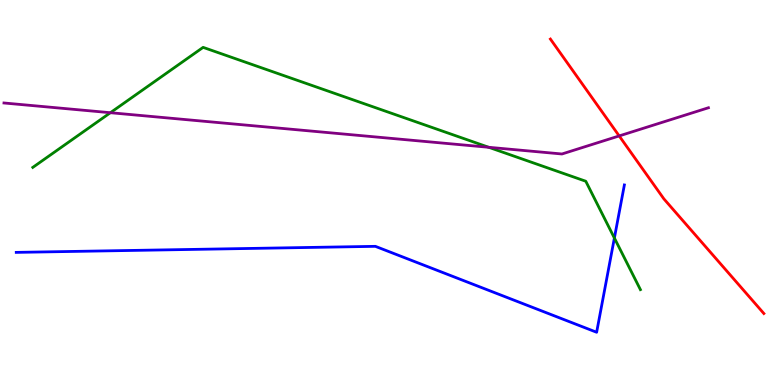[{'lines': ['blue', 'red'], 'intersections': []}, {'lines': ['green', 'red'], 'intersections': []}, {'lines': ['purple', 'red'], 'intersections': [{'x': 7.99, 'y': 6.47}]}, {'lines': ['blue', 'green'], 'intersections': [{'x': 7.93, 'y': 3.82}]}, {'lines': ['blue', 'purple'], 'intersections': []}, {'lines': ['green', 'purple'], 'intersections': [{'x': 1.42, 'y': 7.07}, {'x': 6.31, 'y': 6.17}]}]